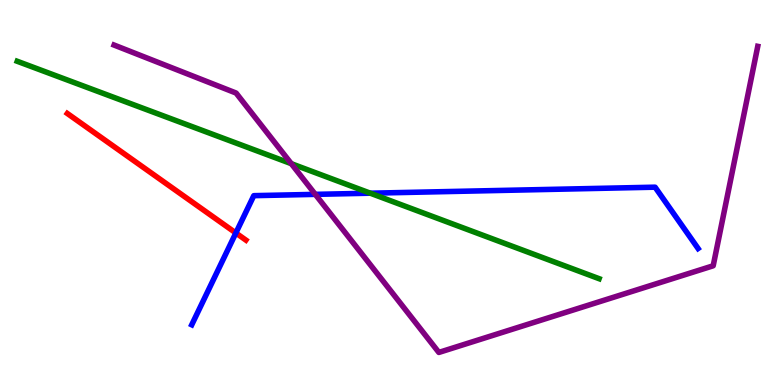[{'lines': ['blue', 'red'], 'intersections': [{'x': 3.04, 'y': 3.95}]}, {'lines': ['green', 'red'], 'intersections': []}, {'lines': ['purple', 'red'], 'intersections': []}, {'lines': ['blue', 'green'], 'intersections': [{'x': 4.78, 'y': 4.98}]}, {'lines': ['blue', 'purple'], 'intersections': [{'x': 4.07, 'y': 4.95}]}, {'lines': ['green', 'purple'], 'intersections': [{'x': 3.76, 'y': 5.75}]}]